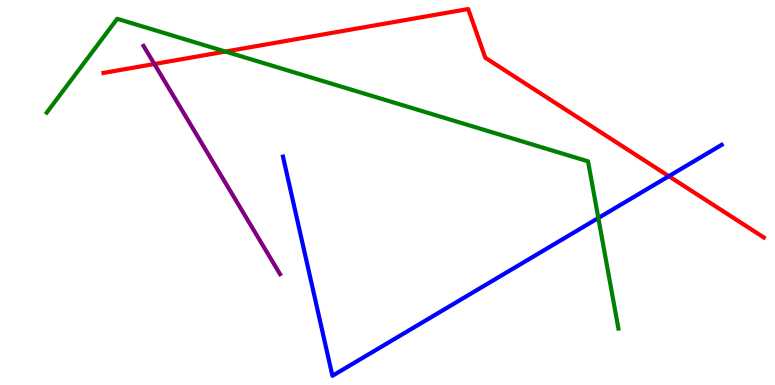[{'lines': ['blue', 'red'], 'intersections': [{'x': 8.63, 'y': 5.42}]}, {'lines': ['green', 'red'], 'intersections': [{'x': 2.91, 'y': 8.66}]}, {'lines': ['purple', 'red'], 'intersections': [{'x': 1.99, 'y': 8.34}]}, {'lines': ['blue', 'green'], 'intersections': [{'x': 7.72, 'y': 4.34}]}, {'lines': ['blue', 'purple'], 'intersections': []}, {'lines': ['green', 'purple'], 'intersections': []}]